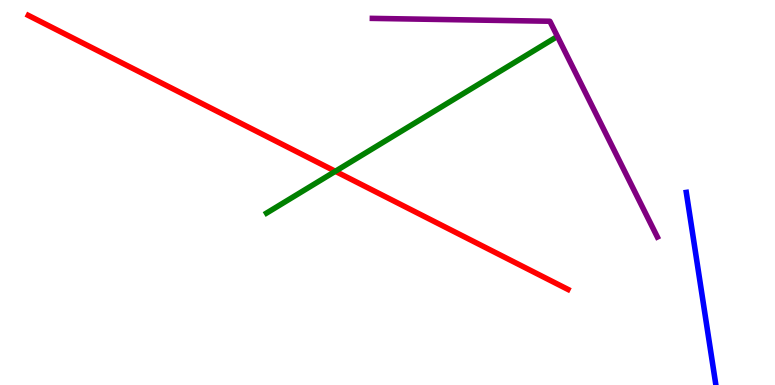[{'lines': ['blue', 'red'], 'intersections': []}, {'lines': ['green', 'red'], 'intersections': [{'x': 4.33, 'y': 5.55}]}, {'lines': ['purple', 'red'], 'intersections': []}, {'lines': ['blue', 'green'], 'intersections': []}, {'lines': ['blue', 'purple'], 'intersections': []}, {'lines': ['green', 'purple'], 'intersections': []}]